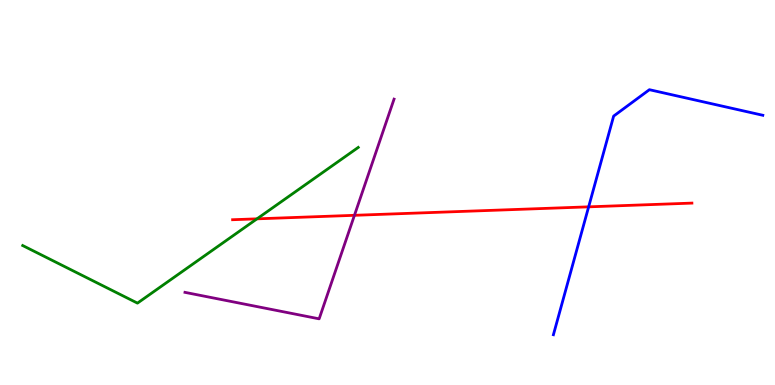[{'lines': ['blue', 'red'], 'intersections': [{'x': 7.6, 'y': 4.63}]}, {'lines': ['green', 'red'], 'intersections': [{'x': 3.32, 'y': 4.32}]}, {'lines': ['purple', 'red'], 'intersections': [{'x': 4.57, 'y': 4.41}]}, {'lines': ['blue', 'green'], 'intersections': []}, {'lines': ['blue', 'purple'], 'intersections': []}, {'lines': ['green', 'purple'], 'intersections': []}]